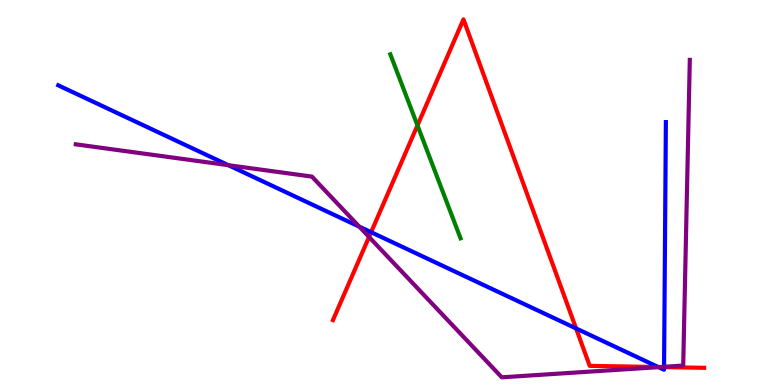[{'lines': ['blue', 'red'], 'intersections': [{'x': 4.79, 'y': 3.97}, {'x': 7.43, 'y': 1.47}, {'x': 8.49, 'y': 0.467}, {'x': 8.57, 'y': 0.464}]}, {'lines': ['green', 'red'], 'intersections': [{'x': 5.39, 'y': 6.74}]}, {'lines': ['purple', 'red'], 'intersections': [{'x': 4.76, 'y': 3.84}, {'x': 8.51, 'y': 0.466}]}, {'lines': ['blue', 'green'], 'intersections': []}, {'lines': ['blue', 'purple'], 'intersections': [{'x': 2.95, 'y': 5.71}, {'x': 4.64, 'y': 4.11}, {'x': 8.5, 'y': 0.464}, {'x': 8.57, 'y': 0.473}]}, {'lines': ['green', 'purple'], 'intersections': []}]